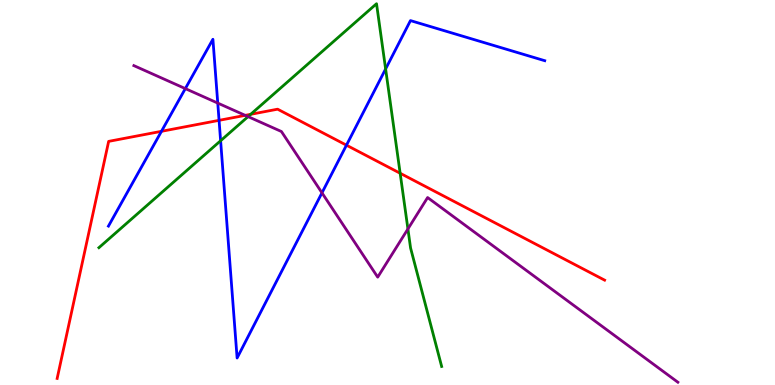[{'lines': ['blue', 'red'], 'intersections': [{'x': 2.08, 'y': 6.59}, {'x': 2.83, 'y': 6.87}, {'x': 4.47, 'y': 6.23}]}, {'lines': ['green', 'red'], 'intersections': [{'x': 3.23, 'y': 7.03}, {'x': 5.16, 'y': 5.5}]}, {'lines': ['purple', 'red'], 'intersections': [{'x': 3.16, 'y': 7.0}]}, {'lines': ['blue', 'green'], 'intersections': [{'x': 2.85, 'y': 6.34}, {'x': 4.98, 'y': 8.21}]}, {'lines': ['blue', 'purple'], 'intersections': [{'x': 2.39, 'y': 7.7}, {'x': 2.81, 'y': 7.32}, {'x': 4.15, 'y': 4.99}]}, {'lines': ['green', 'purple'], 'intersections': [{'x': 3.2, 'y': 6.97}, {'x': 5.26, 'y': 4.05}]}]